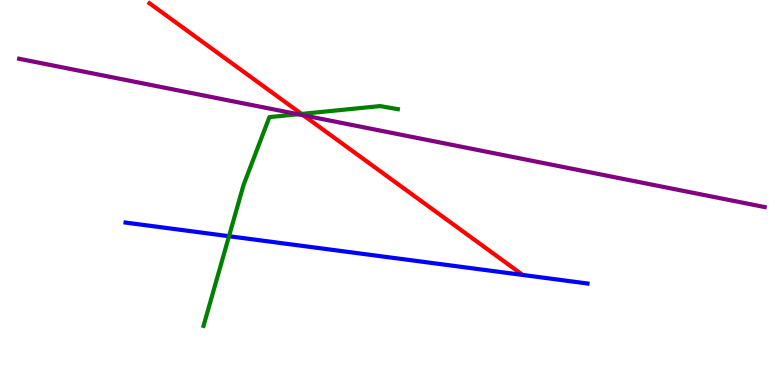[{'lines': ['blue', 'red'], 'intersections': []}, {'lines': ['green', 'red'], 'intersections': [{'x': 3.89, 'y': 7.04}]}, {'lines': ['purple', 'red'], 'intersections': [{'x': 3.92, 'y': 7.0}]}, {'lines': ['blue', 'green'], 'intersections': [{'x': 2.95, 'y': 3.86}]}, {'lines': ['blue', 'purple'], 'intersections': []}, {'lines': ['green', 'purple'], 'intersections': [{'x': 3.85, 'y': 7.03}]}]